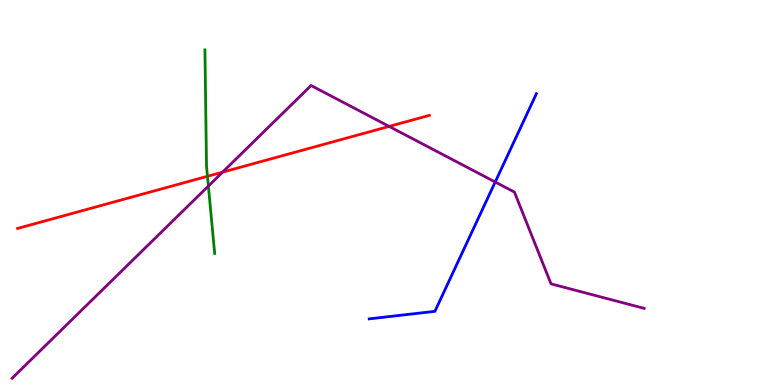[{'lines': ['blue', 'red'], 'intersections': []}, {'lines': ['green', 'red'], 'intersections': [{'x': 2.68, 'y': 5.42}]}, {'lines': ['purple', 'red'], 'intersections': [{'x': 2.87, 'y': 5.53}, {'x': 5.02, 'y': 6.72}]}, {'lines': ['blue', 'green'], 'intersections': []}, {'lines': ['blue', 'purple'], 'intersections': [{'x': 6.39, 'y': 5.27}]}, {'lines': ['green', 'purple'], 'intersections': [{'x': 2.69, 'y': 5.17}]}]